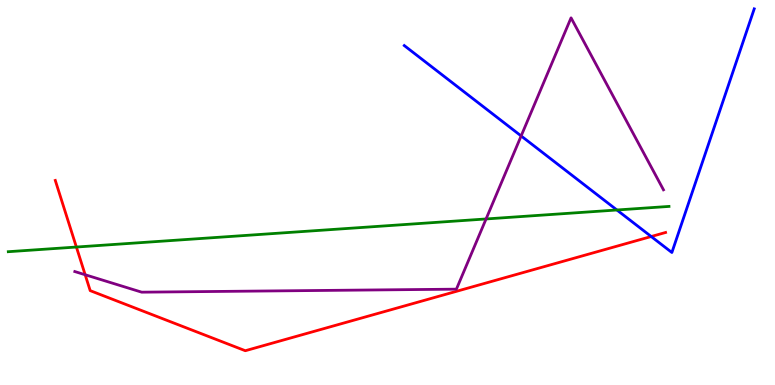[{'lines': ['blue', 'red'], 'intersections': [{'x': 8.4, 'y': 3.86}]}, {'lines': ['green', 'red'], 'intersections': [{'x': 0.986, 'y': 3.58}]}, {'lines': ['purple', 'red'], 'intersections': [{'x': 1.1, 'y': 2.86}]}, {'lines': ['blue', 'green'], 'intersections': [{'x': 7.96, 'y': 4.55}]}, {'lines': ['blue', 'purple'], 'intersections': [{'x': 6.72, 'y': 6.47}]}, {'lines': ['green', 'purple'], 'intersections': [{'x': 6.27, 'y': 4.31}]}]